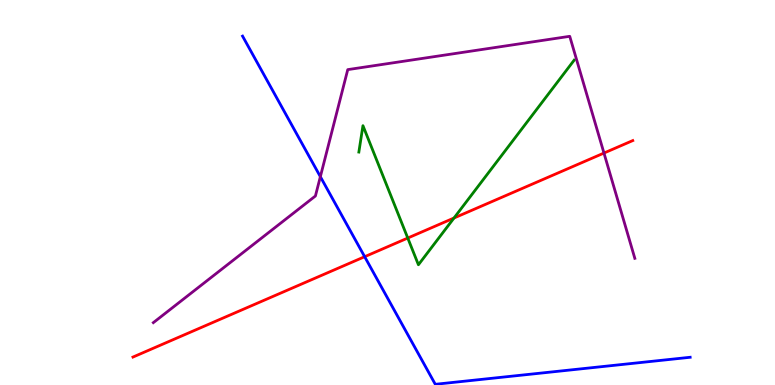[{'lines': ['blue', 'red'], 'intersections': [{'x': 4.71, 'y': 3.33}]}, {'lines': ['green', 'red'], 'intersections': [{'x': 5.26, 'y': 3.82}, {'x': 5.86, 'y': 4.34}]}, {'lines': ['purple', 'red'], 'intersections': [{'x': 7.79, 'y': 6.02}]}, {'lines': ['blue', 'green'], 'intersections': []}, {'lines': ['blue', 'purple'], 'intersections': [{'x': 4.13, 'y': 5.41}]}, {'lines': ['green', 'purple'], 'intersections': []}]